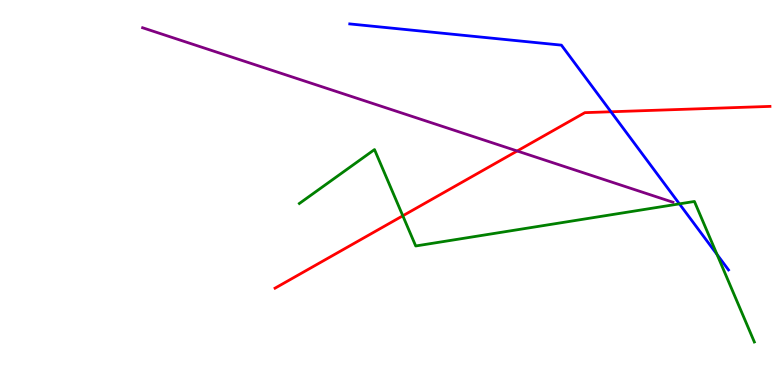[{'lines': ['blue', 'red'], 'intersections': [{'x': 7.88, 'y': 7.1}]}, {'lines': ['green', 'red'], 'intersections': [{'x': 5.2, 'y': 4.4}]}, {'lines': ['purple', 'red'], 'intersections': [{'x': 6.67, 'y': 6.08}]}, {'lines': ['blue', 'green'], 'intersections': [{'x': 8.77, 'y': 4.7}, {'x': 9.25, 'y': 3.39}]}, {'lines': ['blue', 'purple'], 'intersections': []}, {'lines': ['green', 'purple'], 'intersections': []}]